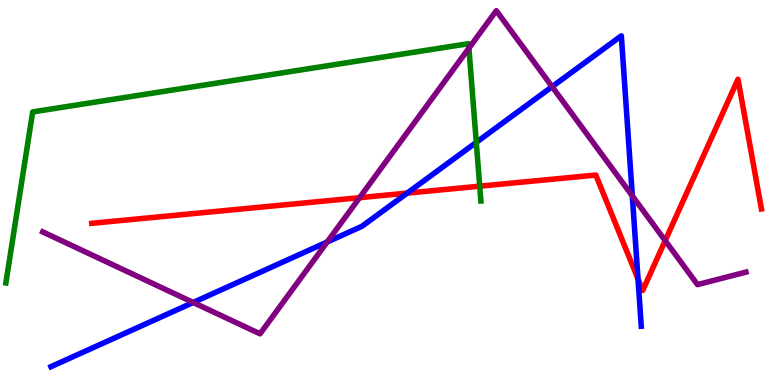[{'lines': ['blue', 'red'], 'intersections': [{'x': 5.25, 'y': 4.98}, {'x': 8.23, 'y': 2.75}]}, {'lines': ['green', 'red'], 'intersections': [{'x': 6.19, 'y': 5.16}]}, {'lines': ['purple', 'red'], 'intersections': [{'x': 4.64, 'y': 4.87}, {'x': 8.58, 'y': 3.75}]}, {'lines': ['blue', 'green'], 'intersections': [{'x': 6.15, 'y': 6.3}]}, {'lines': ['blue', 'purple'], 'intersections': [{'x': 2.49, 'y': 2.14}, {'x': 4.22, 'y': 3.71}, {'x': 7.12, 'y': 7.75}, {'x': 8.16, 'y': 4.91}]}, {'lines': ['green', 'purple'], 'intersections': [{'x': 6.05, 'y': 8.75}]}]